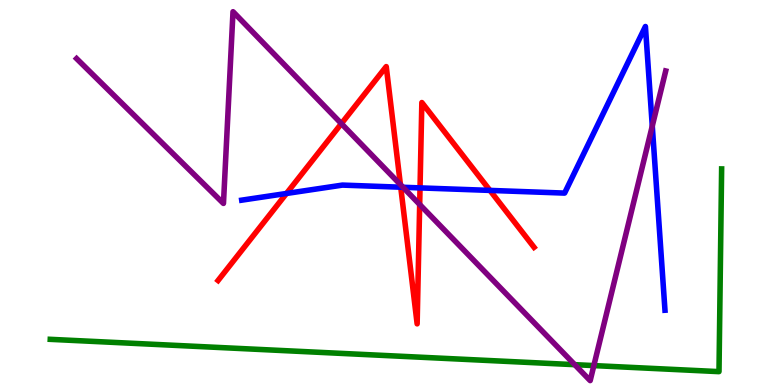[{'lines': ['blue', 'red'], 'intersections': [{'x': 3.7, 'y': 4.97}, {'x': 5.17, 'y': 5.14}, {'x': 5.42, 'y': 5.12}, {'x': 6.32, 'y': 5.05}]}, {'lines': ['green', 'red'], 'intersections': []}, {'lines': ['purple', 'red'], 'intersections': [{'x': 4.4, 'y': 6.79}, {'x': 5.17, 'y': 5.21}, {'x': 5.42, 'y': 4.69}]}, {'lines': ['blue', 'green'], 'intersections': []}, {'lines': ['blue', 'purple'], 'intersections': [{'x': 5.2, 'y': 5.14}, {'x': 8.42, 'y': 6.73}]}, {'lines': ['green', 'purple'], 'intersections': [{'x': 7.42, 'y': 0.528}, {'x': 7.66, 'y': 0.504}]}]